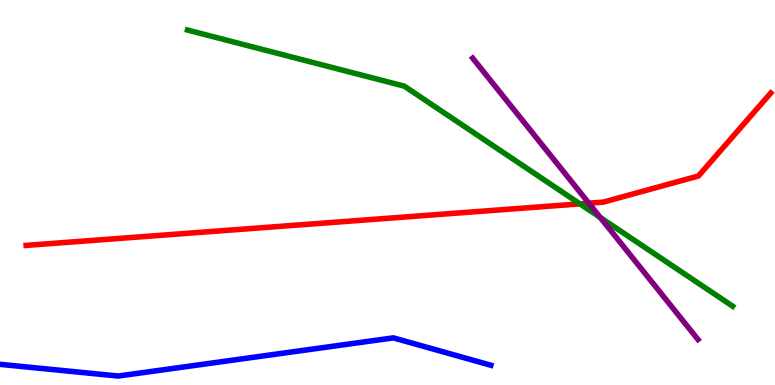[{'lines': ['blue', 'red'], 'intersections': []}, {'lines': ['green', 'red'], 'intersections': [{'x': 7.48, 'y': 4.7}]}, {'lines': ['purple', 'red'], 'intersections': [{'x': 7.6, 'y': 4.72}]}, {'lines': ['blue', 'green'], 'intersections': []}, {'lines': ['blue', 'purple'], 'intersections': []}, {'lines': ['green', 'purple'], 'intersections': [{'x': 7.75, 'y': 4.35}]}]